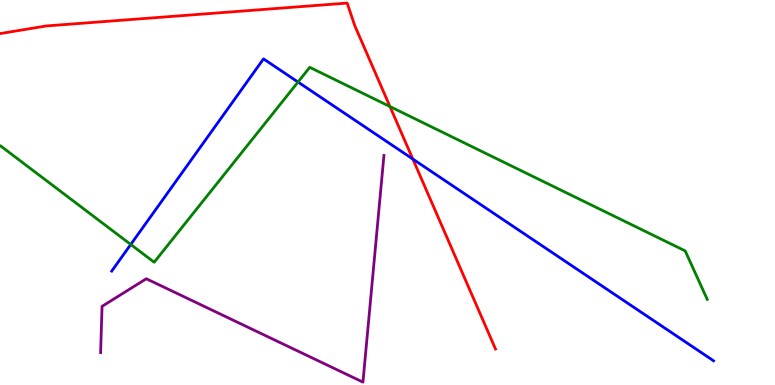[{'lines': ['blue', 'red'], 'intersections': [{'x': 5.33, 'y': 5.87}]}, {'lines': ['green', 'red'], 'intersections': [{'x': 5.03, 'y': 7.23}]}, {'lines': ['purple', 'red'], 'intersections': []}, {'lines': ['blue', 'green'], 'intersections': [{'x': 1.69, 'y': 3.65}, {'x': 3.85, 'y': 7.87}]}, {'lines': ['blue', 'purple'], 'intersections': []}, {'lines': ['green', 'purple'], 'intersections': []}]